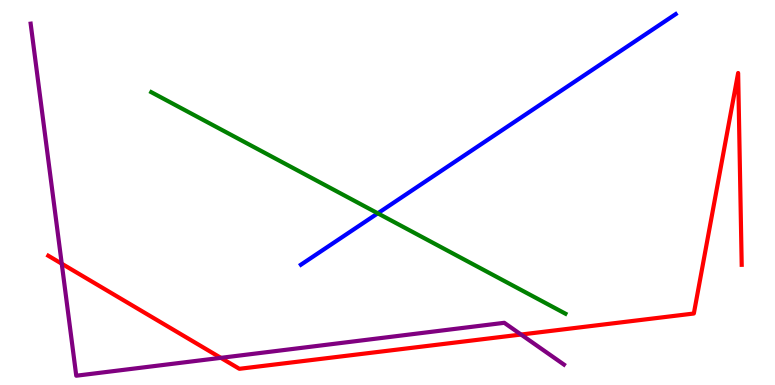[{'lines': ['blue', 'red'], 'intersections': []}, {'lines': ['green', 'red'], 'intersections': []}, {'lines': ['purple', 'red'], 'intersections': [{'x': 0.797, 'y': 3.15}, {'x': 2.85, 'y': 0.705}, {'x': 6.72, 'y': 1.31}]}, {'lines': ['blue', 'green'], 'intersections': [{'x': 4.87, 'y': 4.46}]}, {'lines': ['blue', 'purple'], 'intersections': []}, {'lines': ['green', 'purple'], 'intersections': []}]